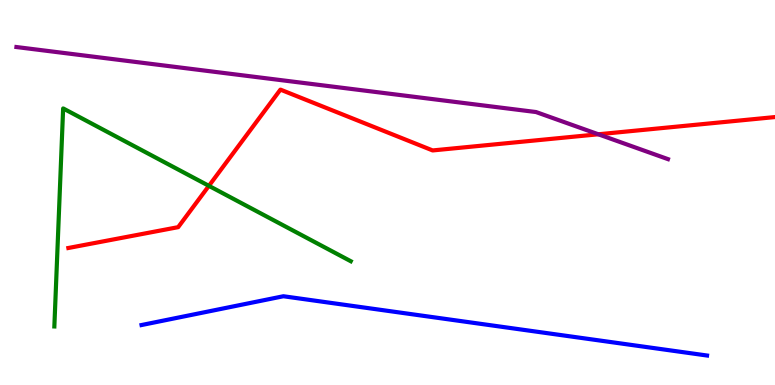[{'lines': ['blue', 'red'], 'intersections': []}, {'lines': ['green', 'red'], 'intersections': [{'x': 2.7, 'y': 5.17}]}, {'lines': ['purple', 'red'], 'intersections': [{'x': 7.72, 'y': 6.51}]}, {'lines': ['blue', 'green'], 'intersections': []}, {'lines': ['blue', 'purple'], 'intersections': []}, {'lines': ['green', 'purple'], 'intersections': []}]